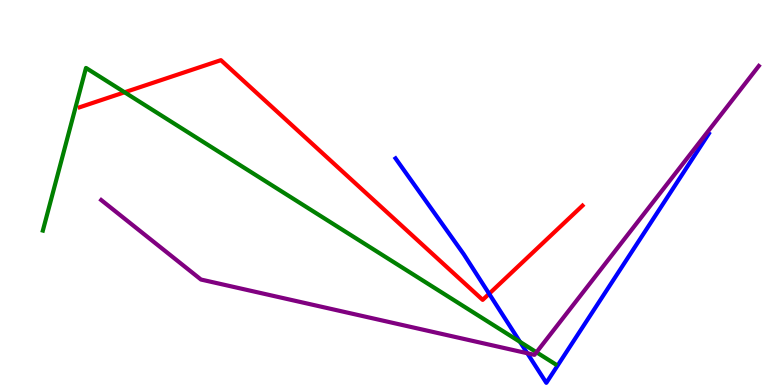[{'lines': ['blue', 'red'], 'intersections': [{'x': 6.31, 'y': 2.37}]}, {'lines': ['green', 'red'], 'intersections': [{'x': 1.61, 'y': 7.6}]}, {'lines': ['purple', 'red'], 'intersections': []}, {'lines': ['blue', 'green'], 'intersections': [{'x': 6.71, 'y': 1.12}]}, {'lines': ['blue', 'purple'], 'intersections': [{'x': 6.8, 'y': 0.825}]}, {'lines': ['green', 'purple'], 'intersections': [{'x': 6.92, 'y': 0.85}]}]